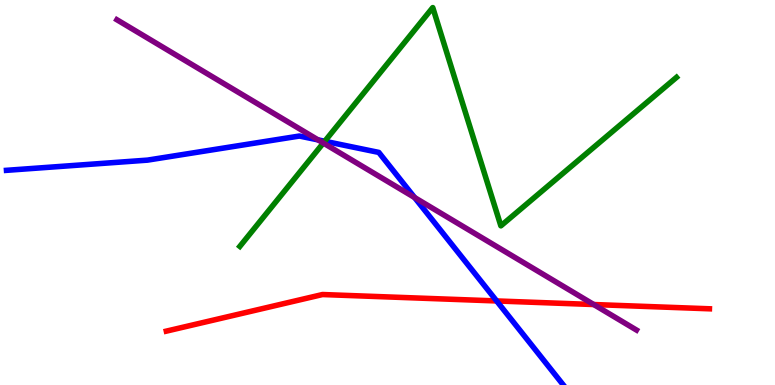[{'lines': ['blue', 'red'], 'intersections': [{'x': 6.41, 'y': 2.18}]}, {'lines': ['green', 'red'], 'intersections': []}, {'lines': ['purple', 'red'], 'intersections': [{'x': 7.66, 'y': 2.09}]}, {'lines': ['blue', 'green'], 'intersections': [{'x': 4.19, 'y': 6.33}]}, {'lines': ['blue', 'purple'], 'intersections': [{'x': 4.1, 'y': 6.37}, {'x': 5.35, 'y': 4.87}]}, {'lines': ['green', 'purple'], 'intersections': [{'x': 4.17, 'y': 6.28}]}]